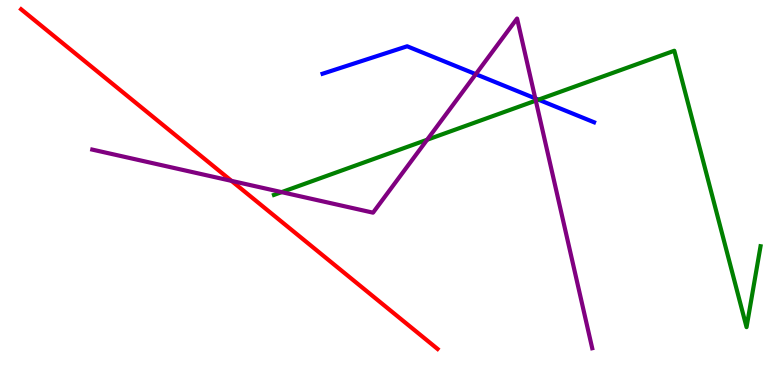[{'lines': ['blue', 'red'], 'intersections': []}, {'lines': ['green', 'red'], 'intersections': []}, {'lines': ['purple', 'red'], 'intersections': [{'x': 2.99, 'y': 5.3}]}, {'lines': ['blue', 'green'], 'intersections': [{'x': 6.95, 'y': 7.41}]}, {'lines': ['blue', 'purple'], 'intersections': [{'x': 6.14, 'y': 8.07}, {'x': 6.91, 'y': 7.45}]}, {'lines': ['green', 'purple'], 'intersections': [{'x': 3.63, 'y': 5.01}, {'x': 5.51, 'y': 6.37}, {'x': 6.91, 'y': 7.39}]}]